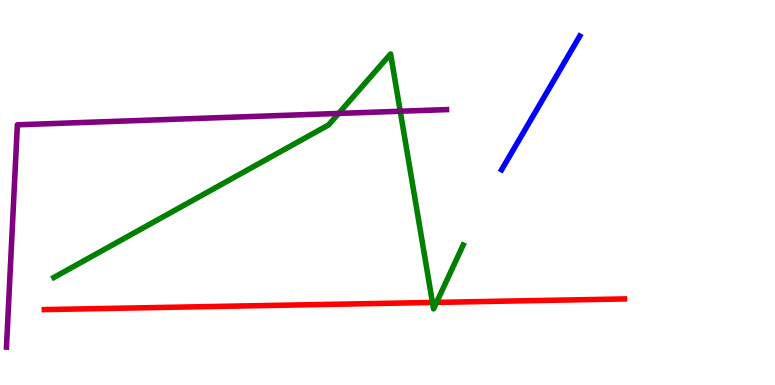[{'lines': ['blue', 'red'], 'intersections': []}, {'lines': ['green', 'red'], 'intersections': [{'x': 5.58, 'y': 2.14}, {'x': 5.63, 'y': 2.15}]}, {'lines': ['purple', 'red'], 'intersections': []}, {'lines': ['blue', 'green'], 'intersections': []}, {'lines': ['blue', 'purple'], 'intersections': []}, {'lines': ['green', 'purple'], 'intersections': [{'x': 4.37, 'y': 7.05}, {'x': 5.16, 'y': 7.11}]}]